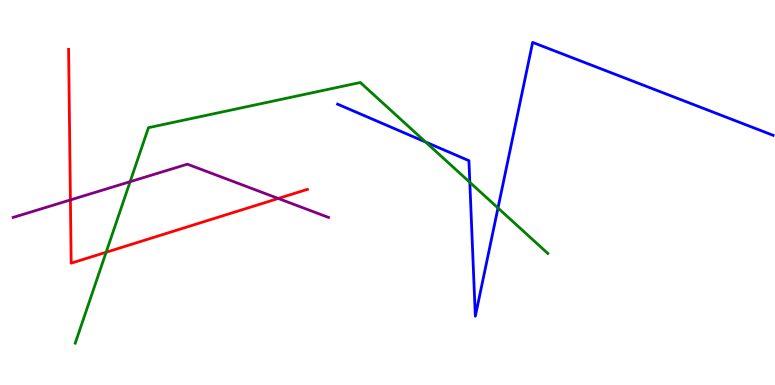[{'lines': ['blue', 'red'], 'intersections': []}, {'lines': ['green', 'red'], 'intersections': [{'x': 1.37, 'y': 3.45}]}, {'lines': ['purple', 'red'], 'intersections': [{'x': 0.909, 'y': 4.81}, {'x': 3.59, 'y': 4.84}]}, {'lines': ['blue', 'green'], 'intersections': [{'x': 5.49, 'y': 6.31}, {'x': 6.06, 'y': 5.26}, {'x': 6.43, 'y': 4.6}]}, {'lines': ['blue', 'purple'], 'intersections': []}, {'lines': ['green', 'purple'], 'intersections': [{'x': 1.68, 'y': 5.28}]}]